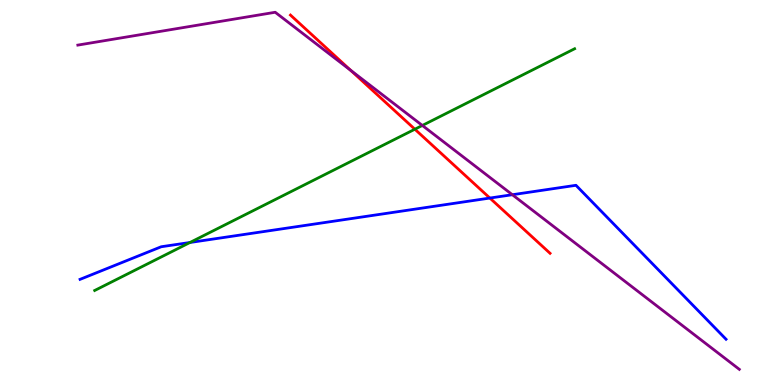[{'lines': ['blue', 'red'], 'intersections': [{'x': 6.32, 'y': 4.86}]}, {'lines': ['green', 'red'], 'intersections': [{'x': 5.35, 'y': 6.64}]}, {'lines': ['purple', 'red'], 'intersections': [{'x': 4.52, 'y': 8.17}]}, {'lines': ['blue', 'green'], 'intersections': [{'x': 2.45, 'y': 3.7}]}, {'lines': ['blue', 'purple'], 'intersections': [{'x': 6.61, 'y': 4.94}]}, {'lines': ['green', 'purple'], 'intersections': [{'x': 5.45, 'y': 6.74}]}]